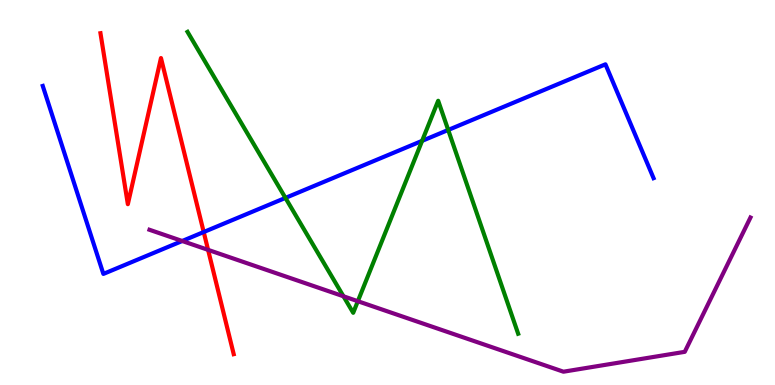[{'lines': ['blue', 'red'], 'intersections': [{'x': 2.63, 'y': 3.97}]}, {'lines': ['green', 'red'], 'intersections': []}, {'lines': ['purple', 'red'], 'intersections': [{'x': 2.68, 'y': 3.51}]}, {'lines': ['blue', 'green'], 'intersections': [{'x': 3.68, 'y': 4.86}, {'x': 5.45, 'y': 6.34}, {'x': 5.78, 'y': 6.62}]}, {'lines': ['blue', 'purple'], 'intersections': [{'x': 2.35, 'y': 3.74}]}, {'lines': ['green', 'purple'], 'intersections': [{'x': 4.43, 'y': 2.3}, {'x': 4.62, 'y': 2.18}]}]